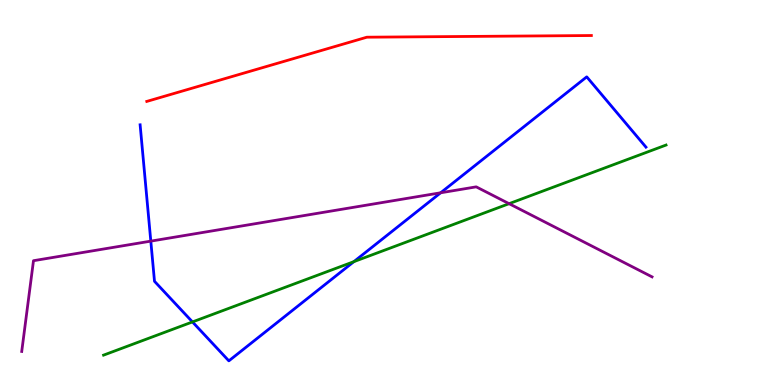[{'lines': ['blue', 'red'], 'intersections': []}, {'lines': ['green', 'red'], 'intersections': []}, {'lines': ['purple', 'red'], 'intersections': []}, {'lines': ['blue', 'green'], 'intersections': [{'x': 2.48, 'y': 1.64}, {'x': 4.57, 'y': 3.2}]}, {'lines': ['blue', 'purple'], 'intersections': [{'x': 1.95, 'y': 3.74}, {'x': 5.69, 'y': 4.99}]}, {'lines': ['green', 'purple'], 'intersections': [{'x': 6.57, 'y': 4.71}]}]